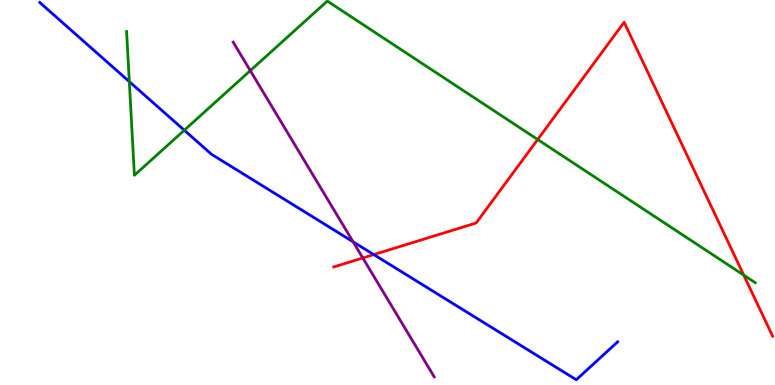[{'lines': ['blue', 'red'], 'intersections': [{'x': 4.82, 'y': 3.39}]}, {'lines': ['green', 'red'], 'intersections': [{'x': 6.94, 'y': 6.38}, {'x': 9.6, 'y': 2.85}]}, {'lines': ['purple', 'red'], 'intersections': [{'x': 4.68, 'y': 3.3}]}, {'lines': ['blue', 'green'], 'intersections': [{'x': 1.67, 'y': 7.88}, {'x': 2.38, 'y': 6.62}]}, {'lines': ['blue', 'purple'], 'intersections': [{'x': 4.56, 'y': 3.72}]}, {'lines': ['green', 'purple'], 'intersections': [{'x': 3.23, 'y': 8.17}]}]